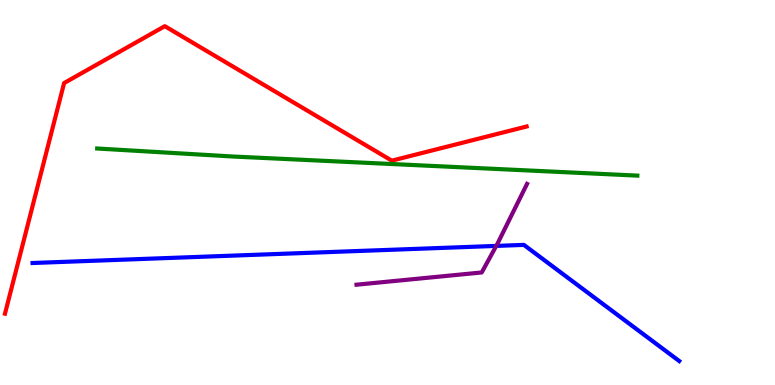[{'lines': ['blue', 'red'], 'intersections': []}, {'lines': ['green', 'red'], 'intersections': []}, {'lines': ['purple', 'red'], 'intersections': []}, {'lines': ['blue', 'green'], 'intersections': []}, {'lines': ['blue', 'purple'], 'intersections': [{'x': 6.4, 'y': 3.61}]}, {'lines': ['green', 'purple'], 'intersections': []}]